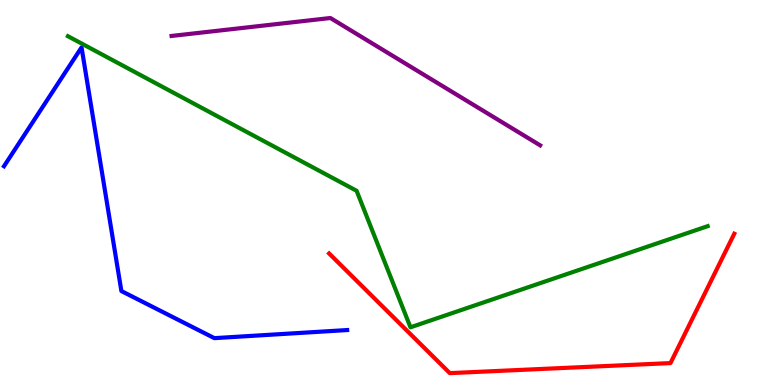[{'lines': ['blue', 'red'], 'intersections': []}, {'lines': ['green', 'red'], 'intersections': []}, {'lines': ['purple', 'red'], 'intersections': []}, {'lines': ['blue', 'green'], 'intersections': []}, {'lines': ['blue', 'purple'], 'intersections': []}, {'lines': ['green', 'purple'], 'intersections': []}]